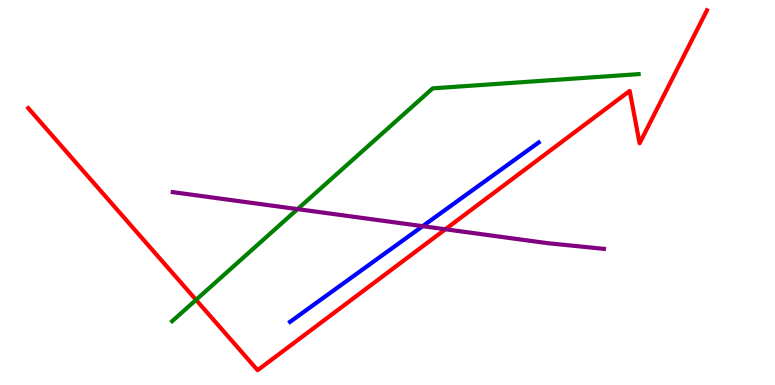[{'lines': ['blue', 'red'], 'intersections': []}, {'lines': ['green', 'red'], 'intersections': [{'x': 2.53, 'y': 2.21}]}, {'lines': ['purple', 'red'], 'intersections': [{'x': 5.75, 'y': 4.05}]}, {'lines': ['blue', 'green'], 'intersections': []}, {'lines': ['blue', 'purple'], 'intersections': [{'x': 5.45, 'y': 4.13}]}, {'lines': ['green', 'purple'], 'intersections': [{'x': 3.84, 'y': 4.57}]}]